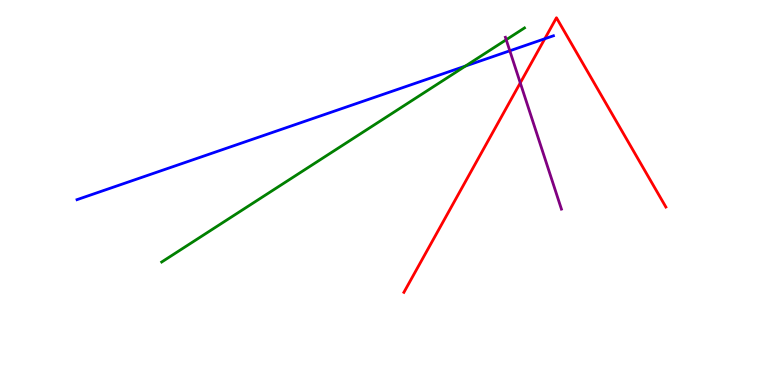[{'lines': ['blue', 'red'], 'intersections': [{'x': 7.03, 'y': 8.99}]}, {'lines': ['green', 'red'], 'intersections': []}, {'lines': ['purple', 'red'], 'intersections': [{'x': 6.71, 'y': 7.85}]}, {'lines': ['blue', 'green'], 'intersections': [{'x': 6.01, 'y': 8.28}]}, {'lines': ['blue', 'purple'], 'intersections': [{'x': 6.58, 'y': 8.68}]}, {'lines': ['green', 'purple'], 'intersections': [{'x': 6.53, 'y': 8.97}]}]